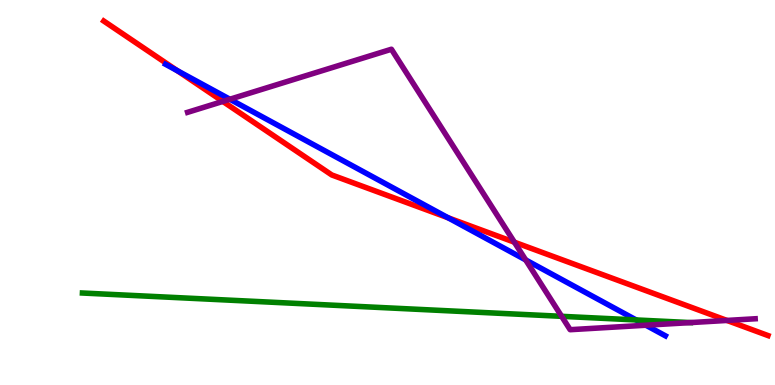[{'lines': ['blue', 'red'], 'intersections': [{'x': 2.29, 'y': 8.16}, {'x': 5.78, 'y': 4.34}]}, {'lines': ['green', 'red'], 'intersections': []}, {'lines': ['purple', 'red'], 'intersections': [{'x': 2.88, 'y': 7.37}, {'x': 6.64, 'y': 3.71}, {'x': 9.38, 'y': 1.68}]}, {'lines': ['blue', 'green'], 'intersections': [{'x': 8.21, 'y': 1.69}]}, {'lines': ['blue', 'purple'], 'intersections': [{'x': 2.97, 'y': 7.42}, {'x': 6.78, 'y': 3.25}, {'x': 8.33, 'y': 1.55}]}, {'lines': ['green', 'purple'], 'intersections': [{'x': 7.25, 'y': 1.78}, {'x': 8.91, 'y': 1.62}]}]